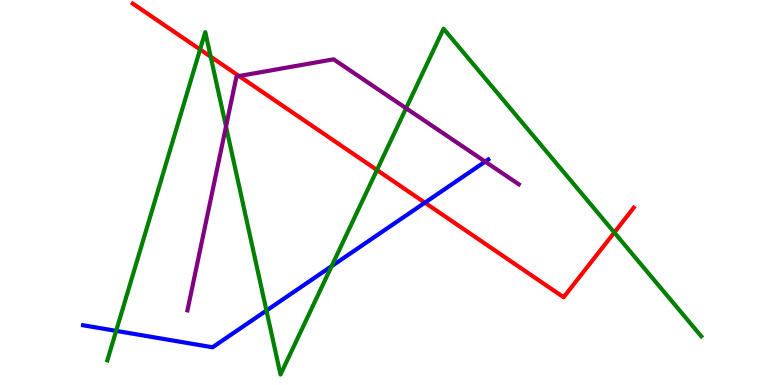[{'lines': ['blue', 'red'], 'intersections': [{'x': 5.48, 'y': 4.74}]}, {'lines': ['green', 'red'], 'intersections': [{'x': 2.58, 'y': 8.72}, {'x': 2.72, 'y': 8.53}, {'x': 4.86, 'y': 5.58}, {'x': 7.93, 'y': 3.96}]}, {'lines': ['purple', 'red'], 'intersections': [{'x': 3.08, 'y': 8.03}]}, {'lines': ['blue', 'green'], 'intersections': [{'x': 1.5, 'y': 1.41}, {'x': 3.44, 'y': 1.93}, {'x': 4.28, 'y': 3.09}]}, {'lines': ['blue', 'purple'], 'intersections': [{'x': 6.26, 'y': 5.8}]}, {'lines': ['green', 'purple'], 'intersections': [{'x': 2.92, 'y': 6.71}, {'x': 5.24, 'y': 7.19}]}]